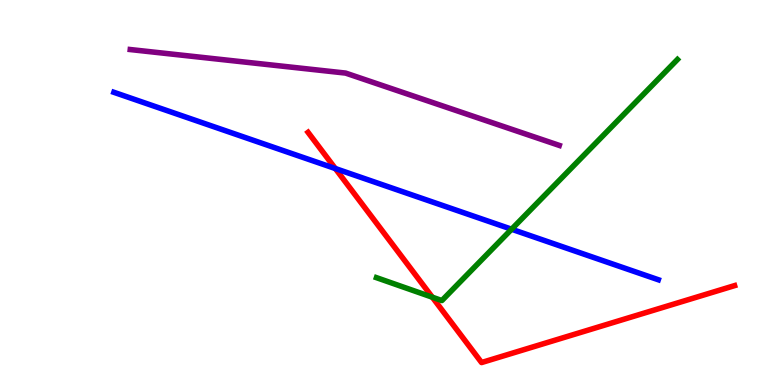[{'lines': ['blue', 'red'], 'intersections': [{'x': 4.33, 'y': 5.62}]}, {'lines': ['green', 'red'], 'intersections': [{'x': 5.58, 'y': 2.28}]}, {'lines': ['purple', 'red'], 'intersections': []}, {'lines': ['blue', 'green'], 'intersections': [{'x': 6.6, 'y': 4.05}]}, {'lines': ['blue', 'purple'], 'intersections': []}, {'lines': ['green', 'purple'], 'intersections': []}]